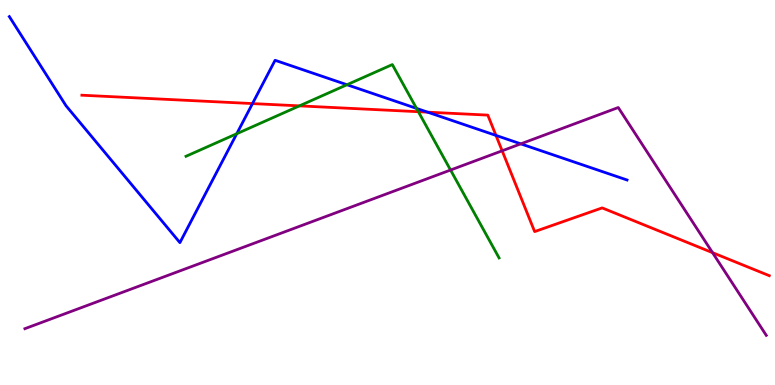[{'lines': ['blue', 'red'], 'intersections': [{'x': 3.26, 'y': 7.31}, {'x': 5.52, 'y': 7.09}, {'x': 6.4, 'y': 6.48}]}, {'lines': ['green', 'red'], 'intersections': [{'x': 3.86, 'y': 7.25}, {'x': 5.4, 'y': 7.1}]}, {'lines': ['purple', 'red'], 'intersections': [{'x': 6.48, 'y': 6.08}, {'x': 9.19, 'y': 3.44}]}, {'lines': ['blue', 'green'], 'intersections': [{'x': 3.05, 'y': 6.53}, {'x': 4.48, 'y': 7.8}, {'x': 5.37, 'y': 7.18}]}, {'lines': ['blue', 'purple'], 'intersections': [{'x': 6.72, 'y': 6.26}]}, {'lines': ['green', 'purple'], 'intersections': [{'x': 5.81, 'y': 5.58}]}]